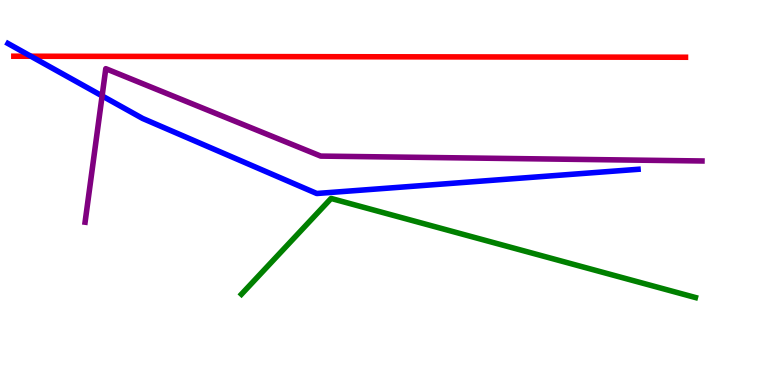[{'lines': ['blue', 'red'], 'intersections': [{'x': 0.398, 'y': 8.54}]}, {'lines': ['green', 'red'], 'intersections': []}, {'lines': ['purple', 'red'], 'intersections': []}, {'lines': ['blue', 'green'], 'intersections': []}, {'lines': ['blue', 'purple'], 'intersections': [{'x': 1.32, 'y': 7.51}]}, {'lines': ['green', 'purple'], 'intersections': []}]